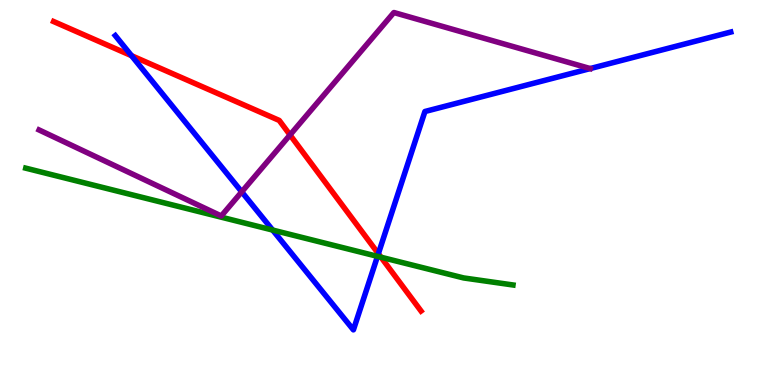[{'lines': ['blue', 'red'], 'intersections': [{'x': 1.7, 'y': 8.55}, {'x': 4.88, 'y': 3.41}]}, {'lines': ['green', 'red'], 'intersections': [{'x': 4.92, 'y': 3.32}]}, {'lines': ['purple', 'red'], 'intersections': [{'x': 3.74, 'y': 6.5}]}, {'lines': ['blue', 'green'], 'intersections': [{'x': 3.52, 'y': 4.02}, {'x': 4.87, 'y': 3.34}]}, {'lines': ['blue', 'purple'], 'intersections': [{'x': 3.12, 'y': 5.02}]}, {'lines': ['green', 'purple'], 'intersections': []}]